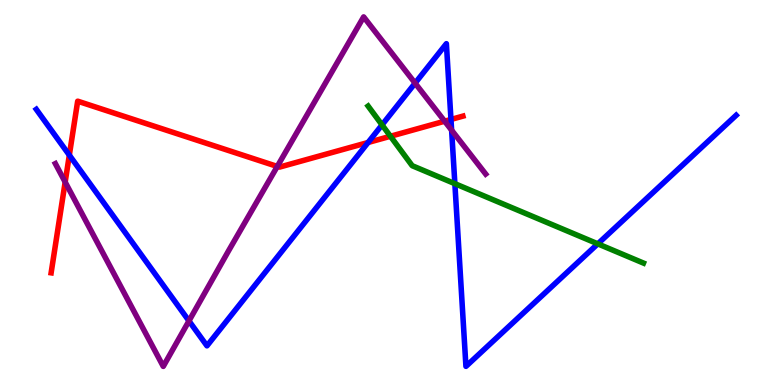[{'lines': ['blue', 'red'], 'intersections': [{'x': 0.895, 'y': 5.97}, {'x': 4.75, 'y': 6.3}, {'x': 5.82, 'y': 6.9}]}, {'lines': ['green', 'red'], 'intersections': [{'x': 5.04, 'y': 6.46}]}, {'lines': ['purple', 'red'], 'intersections': [{'x': 0.841, 'y': 5.27}, {'x': 3.58, 'y': 5.68}, {'x': 5.74, 'y': 6.85}]}, {'lines': ['blue', 'green'], 'intersections': [{'x': 4.93, 'y': 6.76}, {'x': 5.87, 'y': 5.23}, {'x': 7.71, 'y': 3.67}]}, {'lines': ['blue', 'purple'], 'intersections': [{'x': 2.44, 'y': 1.66}, {'x': 5.36, 'y': 7.84}, {'x': 5.83, 'y': 6.62}]}, {'lines': ['green', 'purple'], 'intersections': []}]